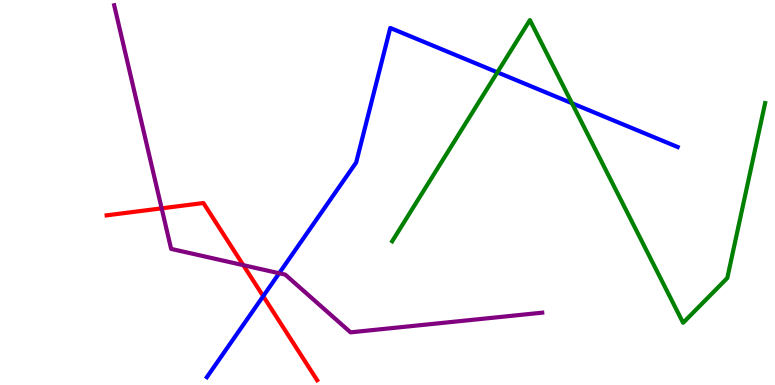[{'lines': ['blue', 'red'], 'intersections': [{'x': 3.4, 'y': 2.31}]}, {'lines': ['green', 'red'], 'intersections': []}, {'lines': ['purple', 'red'], 'intersections': [{'x': 2.09, 'y': 4.59}, {'x': 3.14, 'y': 3.11}]}, {'lines': ['blue', 'green'], 'intersections': [{'x': 6.42, 'y': 8.12}, {'x': 7.38, 'y': 7.32}]}, {'lines': ['blue', 'purple'], 'intersections': [{'x': 3.6, 'y': 2.9}]}, {'lines': ['green', 'purple'], 'intersections': []}]